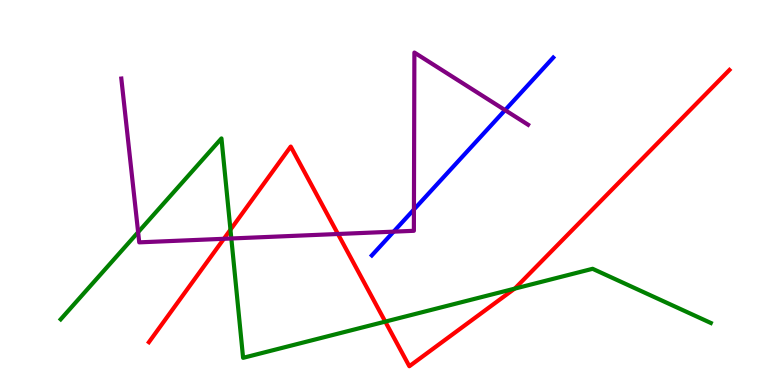[{'lines': ['blue', 'red'], 'intersections': []}, {'lines': ['green', 'red'], 'intersections': [{'x': 2.97, 'y': 4.03}, {'x': 4.97, 'y': 1.65}, {'x': 6.64, 'y': 2.5}]}, {'lines': ['purple', 'red'], 'intersections': [{'x': 2.89, 'y': 3.8}, {'x': 4.36, 'y': 3.92}]}, {'lines': ['blue', 'green'], 'intersections': []}, {'lines': ['blue', 'purple'], 'intersections': [{'x': 5.08, 'y': 3.98}, {'x': 5.34, 'y': 4.56}, {'x': 6.52, 'y': 7.14}]}, {'lines': ['green', 'purple'], 'intersections': [{'x': 1.78, 'y': 3.97}, {'x': 2.98, 'y': 3.81}]}]